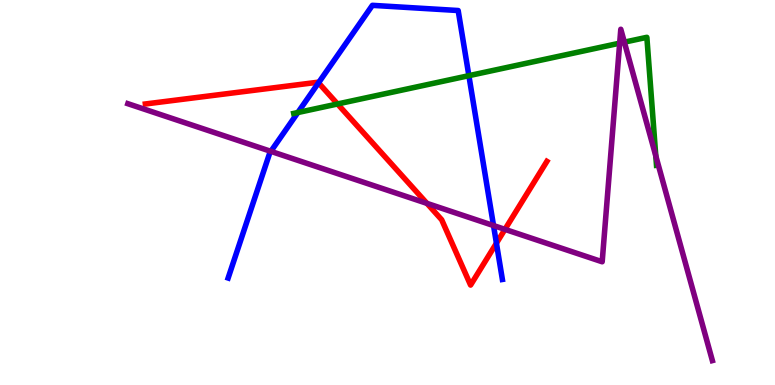[{'lines': ['blue', 'red'], 'intersections': [{'x': 4.11, 'y': 7.85}, {'x': 6.41, 'y': 3.68}]}, {'lines': ['green', 'red'], 'intersections': [{'x': 4.36, 'y': 7.3}]}, {'lines': ['purple', 'red'], 'intersections': [{'x': 5.51, 'y': 4.72}, {'x': 6.52, 'y': 4.04}]}, {'lines': ['blue', 'green'], 'intersections': [{'x': 3.84, 'y': 7.08}, {'x': 6.05, 'y': 8.03}]}, {'lines': ['blue', 'purple'], 'intersections': [{'x': 3.5, 'y': 6.07}, {'x': 6.37, 'y': 4.14}]}, {'lines': ['green', 'purple'], 'intersections': [{'x': 8.0, 'y': 8.88}, {'x': 8.06, 'y': 8.9}, {'x': 8.46, 'y': 5.95}]}]